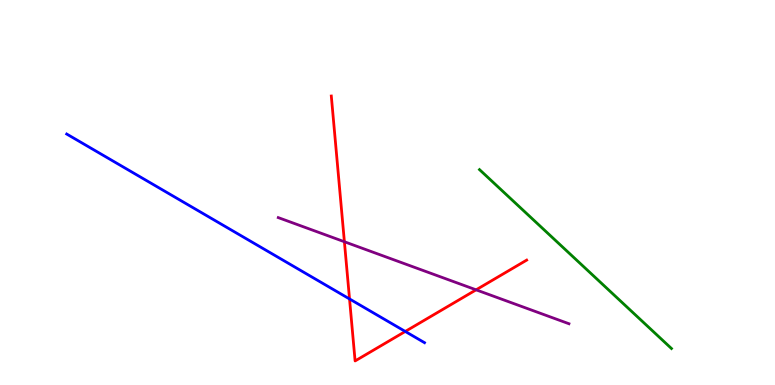[{'lines': ['blue', 'red'], 'intersections': [{'x': 4.51, 'y': 2.23}, {'x': 5.23, 'y': 1.39}]}, {'lines': ['green', 'red'], 'intersections': []}, {'lines': ['purple', 'red'], 'intersections': [{'x': 4.44, 'y': 3.72}, {'x': 6.14, 'y': 2.47}]}, {'lines': ['blue', 'green'], 'intersections': []}, {'lines': ['blue', 'purple'], 'intersections': []}, {'lines': ['green', 'purple'], 'intersections': []}]